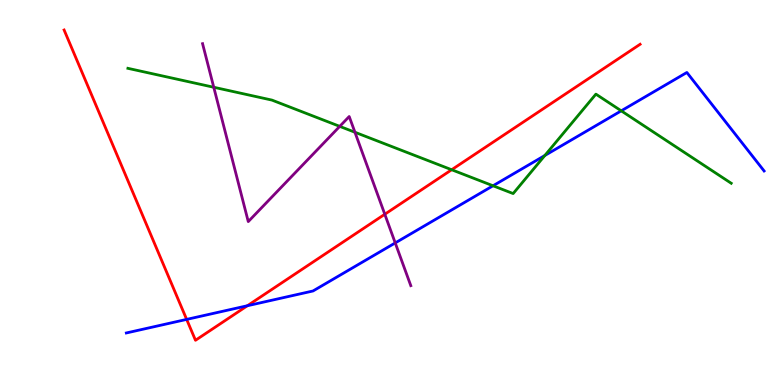[{'lines': ['blue', 'red'], 'intersections': [{'x': 2.41, 'y': 1.7}, {'x': 3.19, 'y': 2.06}]}, {'lines': ['green', 'red'], 'intersections': [{'x': 5.83, 'y': 5.59}]}, {'lines': ['purple', 'red'], 'intersections': [{'x': 4.97, 'y': 4.43}]}, {'lines': ['blue', 'green'], 'intersections': [{'x': 6.36, 'y': 5.17}, {'x': 7.03, 'y': 5.96}, {'x': 8.02, 'y': 7.12}]}, {'lines': ['blue', 'purple'], 'intersections': [{'x': 5.1, 'y': 3.69}]}, {'lines': ['green', 'purple'], 'intersections': [{'x': 2.76, 'y': 7.73}, {'x': 4.38, 'y': 6.72}, {'x': 4.58, 'y': 6.56}]}]